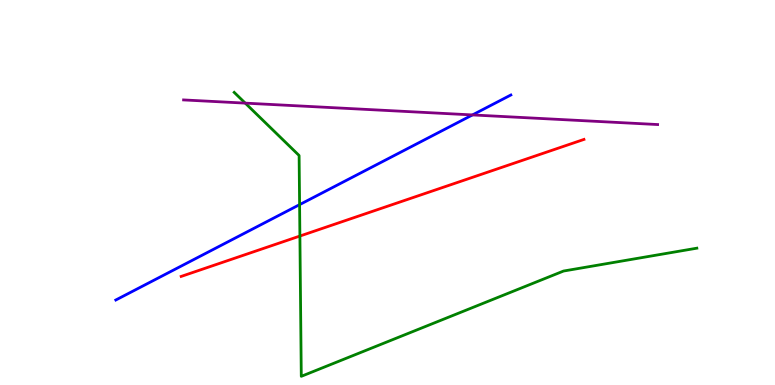[{'lines': ['blue', 'red'], 'intersections': []}, {'lines': ['green', 'red'], 'intersections': [{'x': 3.87, 'y': 3.87}]}, {'lines': ['purple', 'red'], 'intersections': []}, {'lines': ['blue', 'green'], 'intersections': [{'x': 3.87, 'y': 4.68}]}, {'lines': ['blue', 'purple'], 'intersections': [{'x': 6.1, 'y': 7.01}]}, {'lines': ['green', 'purple'], 'intersections': [{'x': 3.16, 'y': 7.32}]}]